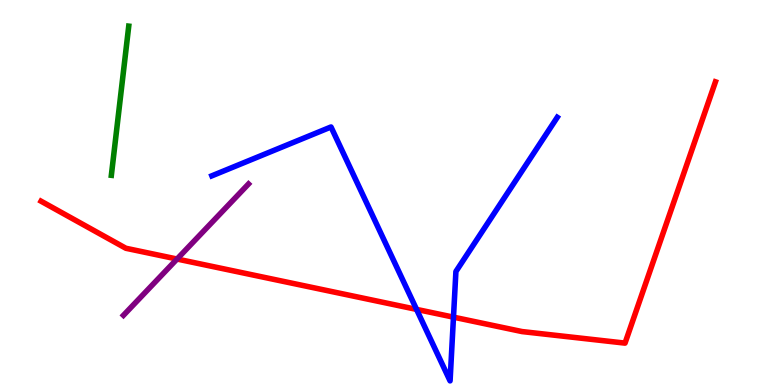[{'lines': ['blue', 'red'], 'intersections': [{'x': 5.37, 'y': 1.96}, {'x': 5.85, 'y': 1.76}]}, {'lines': ['green', 'red'], 'intersections': []}, {'lines': ['purple', 'red'], 'intersections': [{'x': 2.28, 'y': 3.27}]}, {'lines': ['blue', 'green'], 'intersections': []}, {'lines': ['blue', 'purple'], 'intersections': []}, {'lines': ['green', 'purple'], 'intersections': []}]